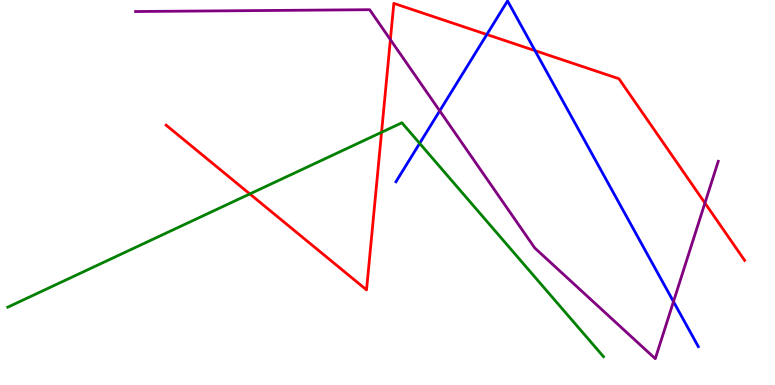[{'lines': ['blue', 'red'], 'intersections': [{'x': 6.28, 'y': 9.1}, {'x': 6.9, 'y': 8.68}]}, {'lines': ['green', 'red'], 'intersections': [{'x': 3.22, 'y': 4.96}, {'x': 4.92, 'y': 6.56}]}, {'lines': ['purple', 'red'], 'intersections': [{'x': 5.04, 'y': 8.97}, {'x': 9.1, 'y': 4.73}]}, {'lines': ['blue', 'green'], 'intersections': [{'x': 5.41, 'y': 6.28}]}, {'lines': ['blue', 'purple'], 'intersections': [{'x': 5.67, 'y': 7.12}, {'x': 8.69, 'y': 2.17}]}, {'lines': ['green', 'purple'], 'intersections': []}]